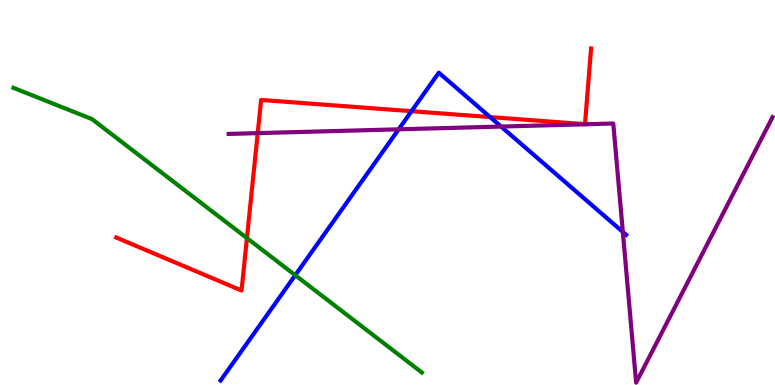[{'lines': ['blue', 'red'], 'intersections': [{'x': 5.31, 'y': 7.11}, {'x': 6.32, 'y': 6.96}]}, {'lines': ['green', 'red'], 'intersections': [{'x': 3.19, 'y': 3.82}]}, {'lines': ['purple', 'red'], 'intersections': [{'x': 3.33, 'y': 6.54}]}, {'lines': ['blue', 'green'], 'intersections': [{'x': 3.81, 'y': 2.85}]}, {'lines': ['blue', 'purple'], 'intersections': [{'x': 5.14, 'y': 6.64}, {'x': 6.47, 'y': 6.71}, {'x': 8.04, 'y': 3.98}]}, {'lines': ['green', 'purple'], 'intersections': []}]